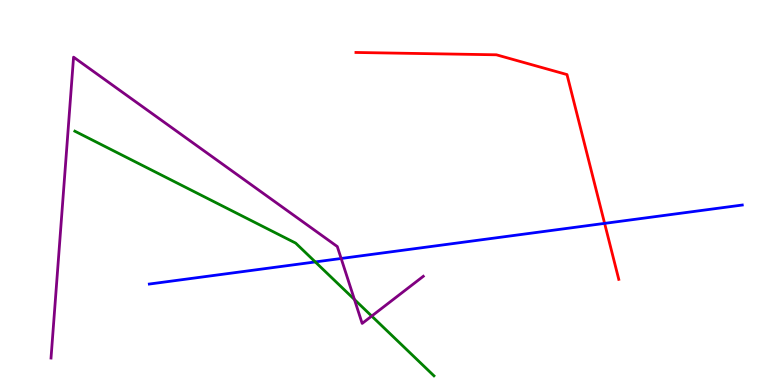[{'lines': ['blue', 'red'], 'intersections': [{'x': 7.8, 'y': 4.2}]}, {'lines': ['green', 'red'], 'intersections': []}, {'lines': ['purple', 'red'], 'intersections': []}, {'lines': ['blue', 'green'], 'intersections': [{'x': 4.07, 'y': 3.2}]}, {'lines': ['blue', 'purple'], 'intersections': [{'x': 4.4, 'y': 3.29}]}, {'lines': ['green', 'purple'], 'intersections': [{'x': 4.57, 'y': 2.22}, {'x': 4.8, 'y': 1.79}]}]